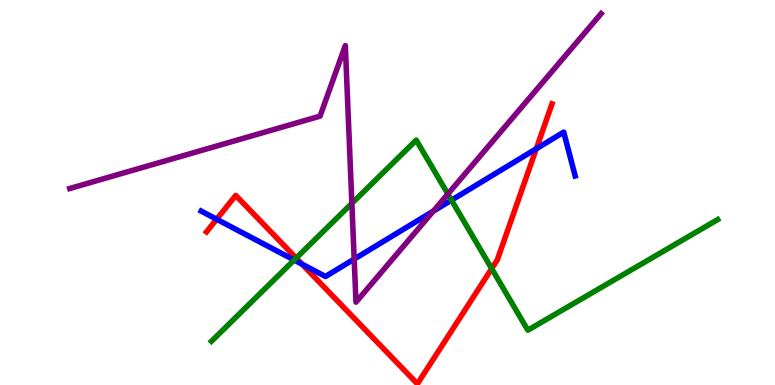[{'lines': ['blue', 'red'], 'intersections': [{'x': 2.8, 'y': 4.31}, {'x': 3.9, 'y': 3.14}, {'x': 6.92, 'y': 6.14}]}, {'lines': ['green', 'red'], 'intersections': [{'x': 3.82, 'y': 3.3}, {'x': 6.34, 'y': 3.02}]}, {'lines': ['purple', 'red'], 'intersections': []}, {'lines': ['blue', 'green'], 'intersections': [{'x': 3.8, 'y': 3.25}, {'x': 5.83, 'y': 4.8}]}, {'lines': ['blue', 'purple'], 'intersections': [{'x': 4.57, 'y': 3.27}, {'x': 5.59, 'y': 4.51}]}, {'lines': ['green', 'purple'], 'intersections': [{'x': 4.54, 'y': 4.72}, {'x': 5.78, 'y': 4.96}]}]